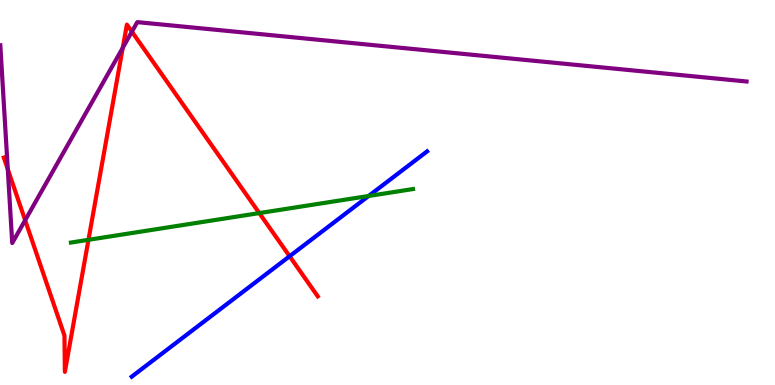[{'lines': ['blue', 'red'], 'intersections': [{'x': 3.74, 'y': 3.34}]}, {'lines': ['green', 'red'], 'intersections': [{'x': 1.14, 'y': 3.77}, {'x': 3.35, 'y': 4.47}]}, {'lines': ['purple', 'red'], 'intersections': [{'x': 0.1, 'y': 5.6}, {'x': 0.325, 'y': 4.28}, {'x': 1.58, 'y': 8.76}, {'x': 1.7, 'y': 9.18}]}, {'lines': ['blue', 'green'], 'intersections': [{'x': 4.76, 'y': 4.91}]}, {'lines': ['blue', 'purple'], 'intersections': []}, {'lines': ['green', 'purple'], 'intersections': []}]